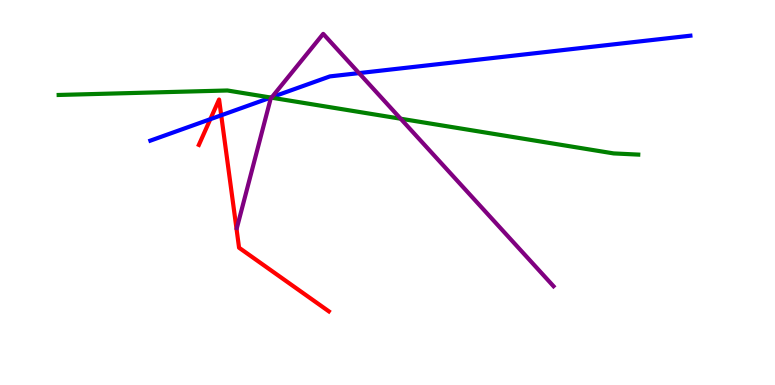[{'lines': ['blue', 'red'], 'intersections': [{'x': 2.71, 'y': 6.9}, {'x': 2.85, 'y': 7.01}]}, {'lines': ['green', 'red'], 'intersections': []}, {'lines': ['purple', 'red'], 'intersections': []}, {'lines': ['blue', 'green'], 'intersections': [{'x': 3.49, 'y': 7.47}]}, {'lines': ['blue', 'purple'], 'intersections': [{'x': 3.51, 'y': 7.48}, {'x': 4.63, 'y': 8.1}]}, {'lines': ['green', 'purple'], 'intersections': [{'x': 3.5, 'y': 7.46}, {'x': 5.17, 'y': 6.92}]}]